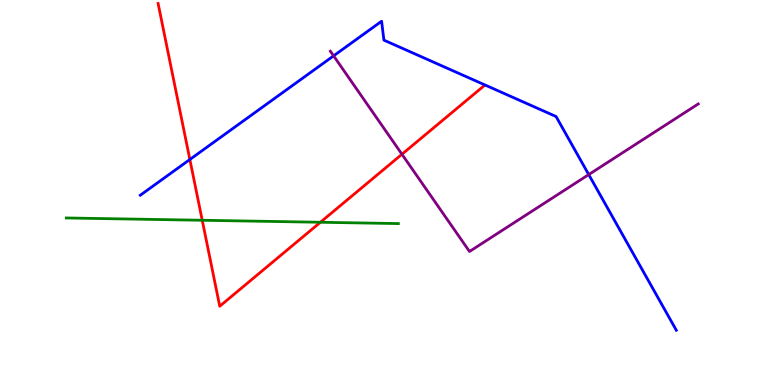[{'lines': ['blue', 'red'], 'intersections': [{'x': 2.45, 'y': 5.86}]}, {'lines': ['green', 'red'], 'intersections': [{'x': 2.61, 'y': 4.28}, {'x': 4.13, 'y': 4.23}]}, {'lines': ['purple', 'red'], 'intersections': [{'x': 5.19, 'y': 5.99}]}, {'lines': ['blue', 'green'], 'intersections': []}, {'lines': ['blue', 'purple'], 'intersections': [{'x': 4.3, 'y': 8.55}, {'x': 7.6, 'y': 5.47}]}, {'lines': ['green', 'purple'], 'intersections': []}]